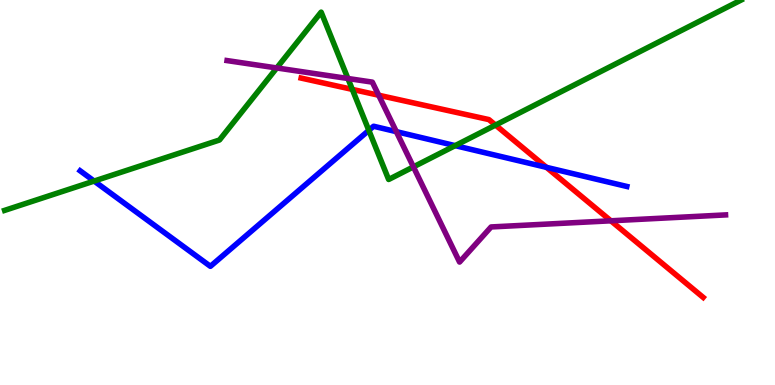[{'lines': ['blue', 'red'], 'intersections': [{'x': 7.05, 'y': 5.65}]}, {'lines': ['green', 'red'], 'intersections': [{'x': 4.55, 'y': 7.68}, {'x': 6.39, 'y': 6.75}]}, {'lines': ['purple', 'red'], 'intersections': [{'x': 4.89, 'y': 7.53}, {'x': 7.88, 'y': 4.26}]}, {'lines': ['blue', 'green'], 'intersections': [{'x': 1.21, 'y': 5.3}, {'x': 4.76, 'y': 6.61}, {'x': 5.87, 'y': 6.22}]}, {'lines': ['blue', 'purple'], 'intersections': [{'x': 5.11, 'y': 6.58}]}, {'lines': ['green', 'purple'], 'intersections': [{'x': 3.57, 'y': 8.23}, {'x': 4.49, 'y': 7.96}, {'x': 5.33, 'y': 5.67}]}]